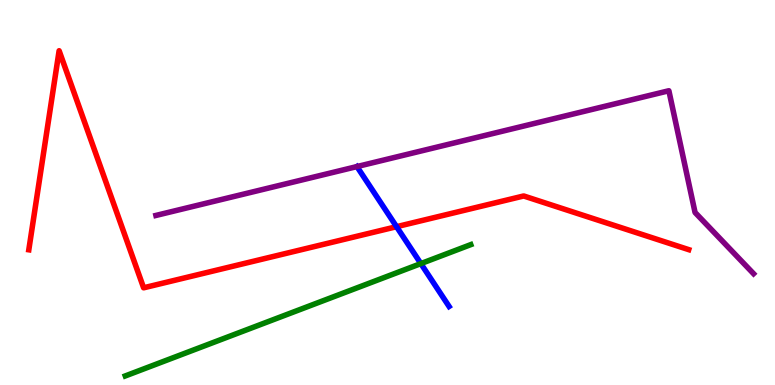[{'lines': ['blue', 'red'], 'intersections': [{'x': 5.12, 'y': 4.11}]}, {'lines': ['green', 'red'], 'intersections': []}, {'lines': ['purple', 'red'], 'intersections': []}, {'lines': ['blue', 'green'], 'intersections': [{'x': 5.43, 'y': 3.15}]}, {'lines': ['blue', 'purple'], 'intersections': [{'x': 4.61, 'y': 5.67}]}, {'lines': ['green', 'purple'], 'intersections': []}]